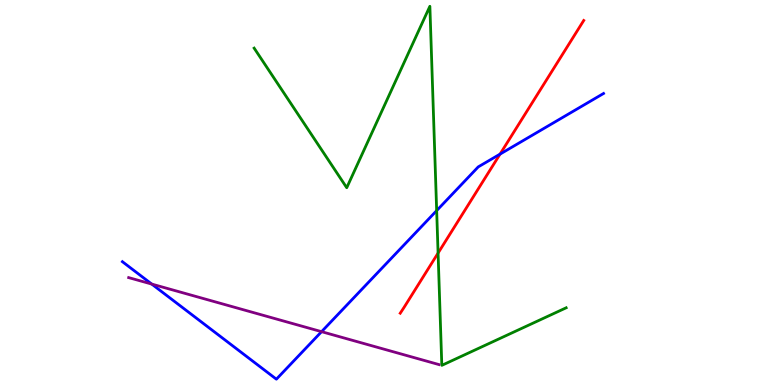[{'lines': ['blue', 'red'], 'intersections': [{'x': 6.45, 'y': 6.0}]}, {'lines': ['green', 'red'], 'intersections': [{'x': 5.65, 'y': 3.43}]}, {'lines': ['purple', 'red'], 'intersections': []}, {'lines': ['blue', 'green'], 'intersections': [{'x': 5.63, 'y': 4.53}]}, {'lines': ['blue', 'purple'], 'intersections': [{'x': 1.96, 'y': 2.62}, {'x': 4.15, 'y': 1.39}]}, {'lines': ['green', 'purple'], 'intersections': []}]